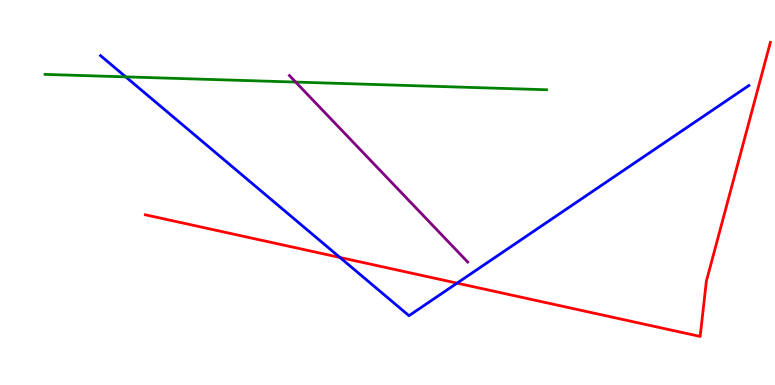[{'lines': ['blue', 'red'], 'intersections': [{'x': 4.39, 'y': 3.31}, {'x': 5.9, 'y': 2.65}]}, {'lines': ['green', 'red'], 'intersections': []}, {'lines': ['purple', 'red'], 'intersections': []}, {'lines': ['blue', 'green'], 'intersections': [{'x': 1.62, 'y': 8.0}]}, {'lines': ['blue', 'purple'], 'intersections': []}, {'lines': ['green', 'purple'], 'intersections': [{'x': 3.82, 'y': 7.87}]}]